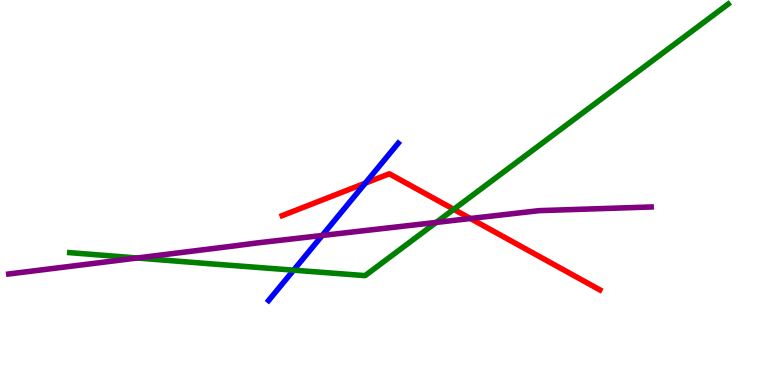[{'lines': ['blue', 'red'], 'intersections': [{'x': 4.71, 'y': 5.24}]}, {'lines': ['green', 'red'], 'intersections': [{'x': 5.85, 'y': 4.56}]}, {'lines': ['purple', 'red'], 'intersections': [{'x': 6.07, 'y': 4.32}]}, {'lines': ['blue', 'green'], 'intersections': [{'x': 3.79, 'y': 2.98}]}, {'lines': ['blue', 'purple'], 'intersections': [{'x': 4.16, 'y': 3.88}]}, {'lines': ['green', 'purple'], 'intersections': [{'x': 1.77, 'y': 3.3}, {'x': 5.63, 'y': 4.22}]}]